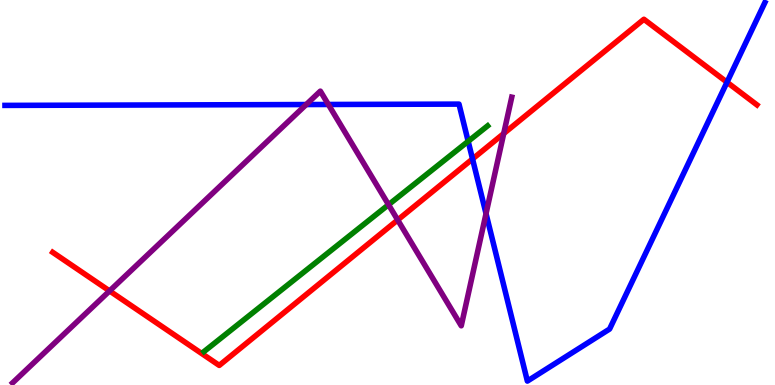[{'lines': ['blue', 'red'], 'intersections': [{'x': 6.1, 'y': 5.87}, {'x': 9.38, 'y': 7.86}]}, {'lines': ['green', 'red'], 'intersections': []}, {'lines': ['purple', 'red'], 'intersections': [{'x': 1.41, 'y': 2.44}, {'x': 5.13, 'y': 4.29}, {'x': 6.5, 'y': 6.53}]}, {'lines': ['blue', 'green'], 'intersections': [{'x': 6.04, 'y': 6.33}]}, {'lines': ['blue', 'purple'], 'intersections': [{'x': 3.95, 'y': 7.28}, {'x': 4.24, 'y': 7.29}, {'x': 6.27, 'y': 4.45}]}, {'lines': ['green', 'purple'], 'intersections': [{'x': 5.01, 'y': 4.68}]}]